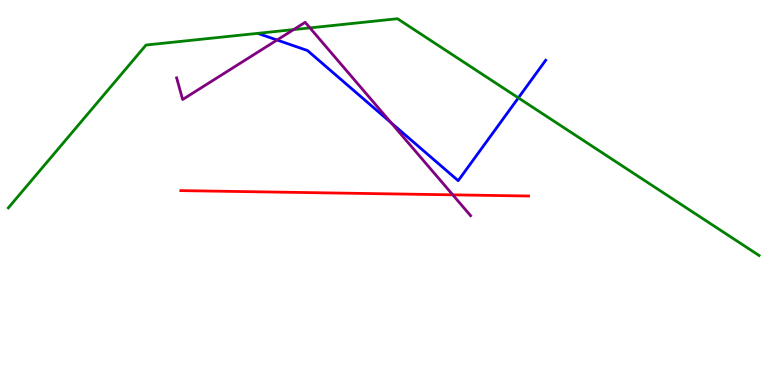[{'lines': ['blue', 'red'], 'intersections': []}, {'lines': ['green', 'red'], 'intersections': []}, {'lines': ['purple', 'red'], 'intersections': [{'x': 5.84, 'y': 4.94}]}, {'lines': ['blue', 'green'], 'intersections': [{'x': 6.69, 'y': 7.46}]}, {'lines': ['blue', 'purple'], 'intersections': [{'x': 3.57, 'y': 8.96}, {'x': 5.05, 'y': 6.81}]}, {'lines': ['green', 'purple'], 'intersections': [{'x': 3.79, 'y': 9.23}, {'x': 4.0, 'y': 9.28}]}]